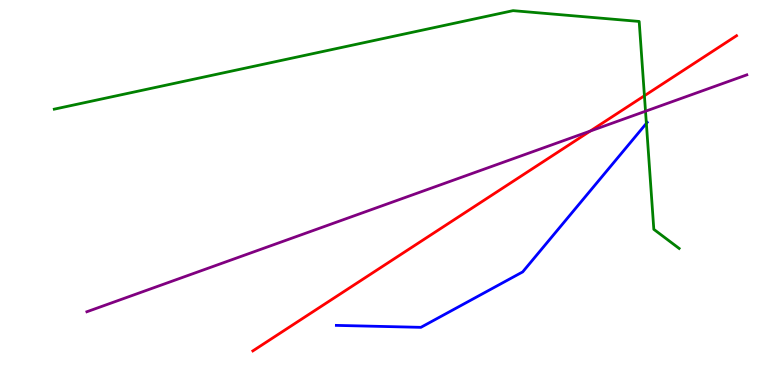[{'lines': ['blue', 'red'], 'intersections': []}, {'lines': ['green', 'red'], 'intersections': [{'x': 8.32, 'y': 7.51}]}, {'lines': ['purple', 'red'], 'intersections': [{'x': 7.62, 'y': 6.6}]}, {'lines': ['blue', 'green'], 'intersections': [{'x': 8.34, 'y': 6.79}]}, {'lines': ['blue', 'purple'], 'intersections': []}, {'lines': ['green', 'purple'], 'intersections': [{'x': 8.33, 'y': 7.11}]}]